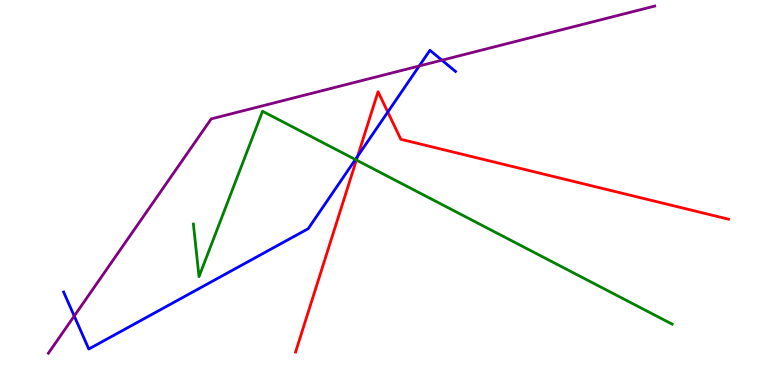[{'lines': ['blue', 'red'], 'intersections': [{'x': 4.61, 'y': 5.94}, {'x': 5.0, 'y': 7.09}]}, {'lines': ['green', 'red'], 'intersections': [{'x': 4.6, 'y': 5.84}]}, {'lines': ['purple', 'red'], 'intersections': []}, {'lines': ['blue', 'green'], 'intersections': [{'x': 4.59, 'y': 5.86}]}, {'lines': ['blue', 'purple'], 'intersections': [{'x': 0.958, 'y': 1.79}, {'x': 5.41, 'y': 8.29}, {'x': 5.7, 'y': 8.44}]}, {'lines': ['green', 'purple'], 'intersections': []}]